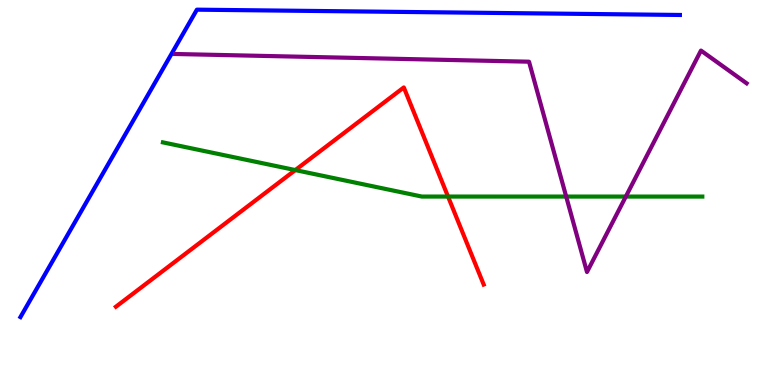[{'lines': ['blue', 'red'], 'intersections': []}, {'lines': ['green', 'red'], 'intersections': [{'x': 3.81, 'y': 5.58}, {'x': 5.78, 'y': 4.89}]}, {'lines': ['purple', 'red'], 'intersections': []}, {'lines': ['blue', 'green'], 'intersections': []}, {'lines': ['blue', 'purple'], 'intersections': []}, {'lines': ['green', 'purple'], 'intersections': [{'x': 7.31, 'y': 4.89}, {'x': 8.08, 'y': 4.89}]}]